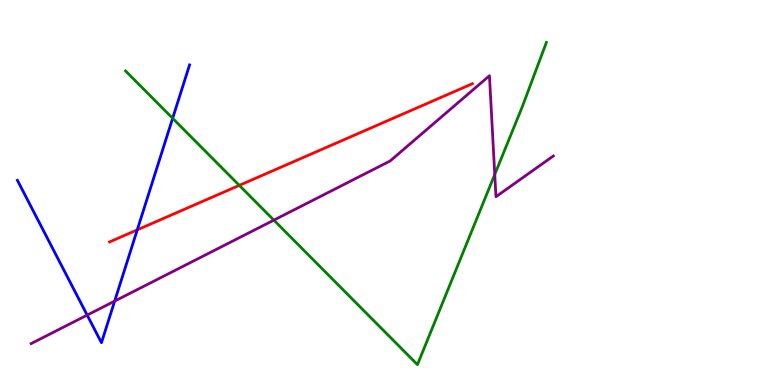[{'lines': ['blue', 'red'], 'intersections': [{'x': 1.77, 'y': 4.03}]}, {'lines': ['green', 'red'], 'intersections': [{'x': 3.09, 'y': 5.19}]}, {'lines': ['purple', 'red'], 'intersections': []}, {'lines': ['blue', 'green'], 'intersections': [{'x': 2.23, 'y': 6.93}]}, {'lines': ['blue', 'purple'], 'intersections': [{'x': 1.12, 'y': 1.82}, {'x': 1.48, 'y': 2.18}]}, {'lines': ['green', 'purple'], 'intersections': [{'x': 3.53, 'y': 4.28}, {'x': 6.38, 'y': 5.47}]}]